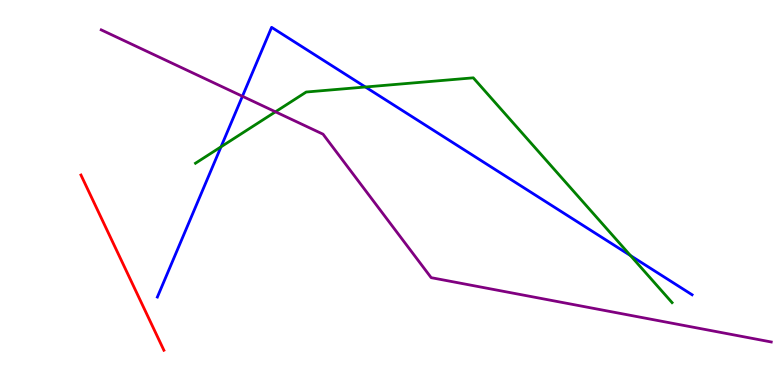[{'lines': ['blue', 'red'], 'intersections': []}, {'lines': ['green', 'red'], 'intersections': []}, {'lines': ['purple', 'red'], 'intersections': []}, {'lines': ['blue', 'green'], 'intersections': [{'x': 2.85, 'y': 6.19}, {'x': 4.71, 'y': 7.74}, {'x': 8.14, 'y': 3.36}]}, {'lines': ['blue', 'purple'], 'intersections': [{'x': 3.13, 'y': 7.5}]}, {'lines': ['green', 'purple'], 'intersections': [{'x': 3.55, 'y': 7.1}]}]